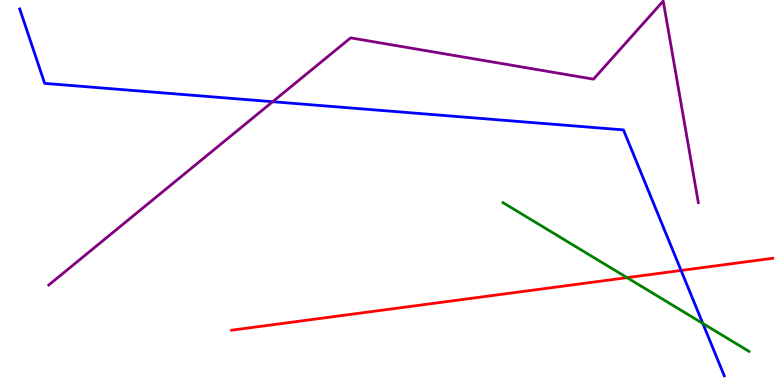[{'lines': ['blue', 'red'], 'intersections': [{'x': 8.79, 'y': 2.98}]}, {'lines': ['green', 'red'], 'intersections': [{'x': 8.09, 'y': 2.79}]}, {'lines': ['purple', 'red'], 'intersections': []}, {'lines': ['blue', 'green'], 'intersections': [{'x': 9.07, 'y': 1.6}]}, {'lines': ['blue', 'purple'], 'intersections': [{'x': 3.52, 'y': 7.36}]}, {'lines': ['green', 'purple'], 'intersections': []}]